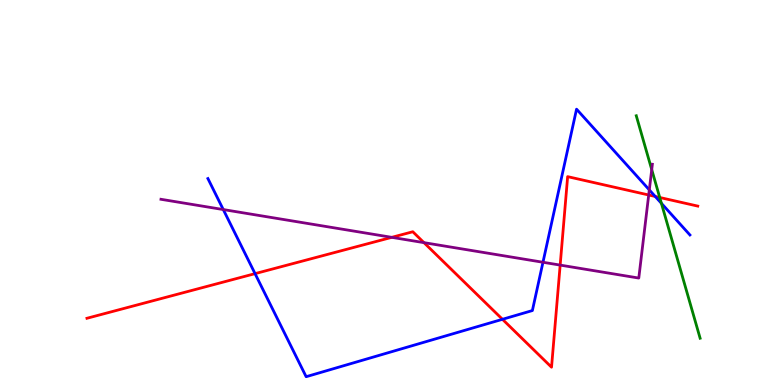[{'lines': ['blue', 'red'], 'intersections': [{'x': 3.29, 'y': 2.89}, {'x': 6.48, 'y': 1.71}, {'x': 8.45, 'y': 4.9}]}, {'lines': ['green', 'red'], 'intersections': [{'x': 8.51, 'y': 4.87}]}, {'lines': ['purple', 'red'], 'intersections': [{'x': 5.06, 'y': 3.84}, {'x': 5.47, 'y': 3.7}, {'x': 7.23, 'y': 3.11}, {'x': 8.37, 'y': 4.94}]}, {'lines': ['blue', 'green'], 'intersections': [{'x': 8.53, 'y': 4.72}]}, {'lines': ['blue', 'purple'], 'intersections': [{'x': 2.88, 'y': 4.56}, {'x': 7.01, 'y': 3.19}, {'x': 8.38, 'y': 5.07}]}, {'lines': ['green', 'purple'], 'intersections': [{'x': 8.41, 'y': 5.59}]}]